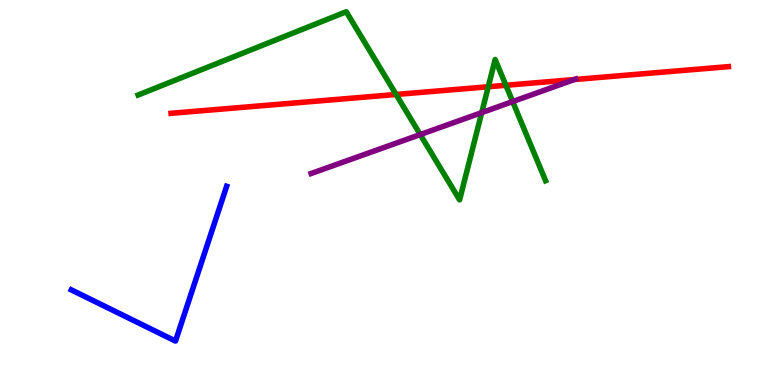[{'lines': ['blue', 'red'], 'intersections': []}, {'lines': ['green', 'red'], 'intersections': [{'x': 5.11, 'y': 7.55}, {'x': 6.3, 'y': 7.75}, {'x': 6.53, 'y': 7.79}]}, {'lines': ['purple', 'red'], 'intersections': [{'x': 7.41, 'y': 7.93}]}, {'lines': ['blue', 'green'], 'intersections': []}, {'lines': ['blue', 'purple'], 'intersections': []}, {'lines': ['green', 'purple'], 'intersections': [{'x': 5.42, 'y': 6.5}, {'x': 6.22, 'y': 7.07}, {'x': 6.62, 'y': 7.36}]}]